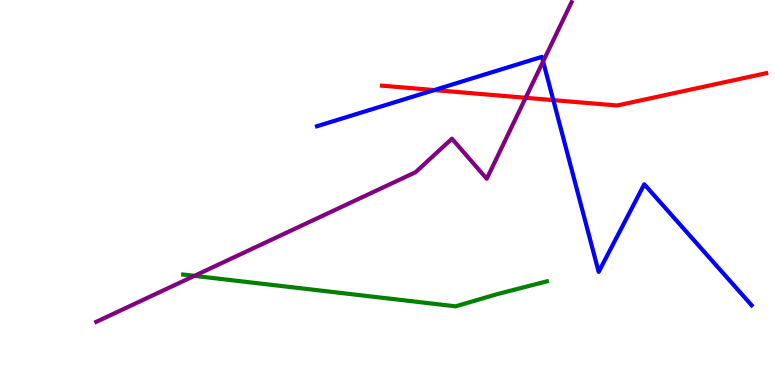[{'lines': ['blue', 'red'], 'intersections': [{'x': 5.6, 'y': 7.66}, {'x': 7.14, 'y': 7.4}]}, {'lines': ['green', 'red'], 'intersections': []}, {'lines': ['purple', 'red'], 'intersections': [{'x': 6.78, 'y': 7.46}]}, {'lines': ['blue', 'green'], 'intersections': []}, {'lines': ['blue', 'purple'], 'intersections': [{'x': 7.01, 'y': 8.4}]}, {'lines': ['green', 'purple'], 'intersections': [{'x': 2.51, 'y': 2.83}]}]